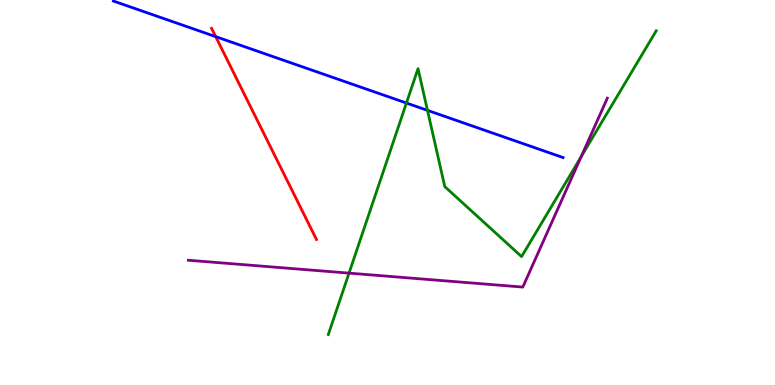[{'lines': ['blue', 'red'], 'intersections': [{'x': 2.78, 'y': 9.05}]}, {'lines': ['green', 'red'], 'intersections': []}, {'lines': ['purple', 'red'], 'intersections': []}, {'lines': ['blue', 'green'], 'intersections': [{'x': 5.24, 'y': 7.32}, {'x': 5.52, 'y': 7.13}]}, {'lines': ['blue', 'purple'], 'intersections': []}, {'lines': ['green', 'purple'], 'intersections': [{'x': 4.5, 'y': 2.91}, {'x': 7.5, 'y': 5.93}]}]